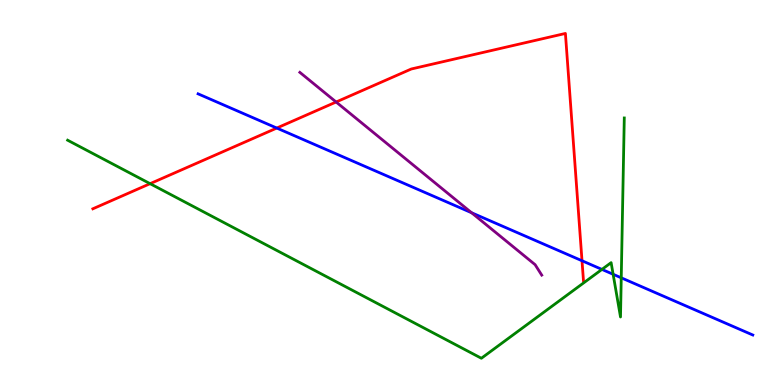[{'lines': ['blue', 'red'], 'intersections': [{'x': 3.57, 'y': 6.67}, {'x': 7.51, 'y': 3.23}]}, {'lines': ['green', 'red'], 'intersections': [{'x': 1.94, 'y': 5.23}]}, {'lines': ['purple', 'red'], 'intersections': [{'x': 4.34, 'y': 7.35}]}, {'lines': ['blue', 'green'], 'intersections': [{'x': 7.77, 'y': 3.0}, {'x': 7.91, 'y': 2.88}, {'x': 8.02, 'y': 2.78}]}, {'lines': ['blue', 'purple'], 'intersections': [{'x': 6.09, 'y': 4.47}]}, {'lines': ['green', 'purple'], 'intersections': []}]